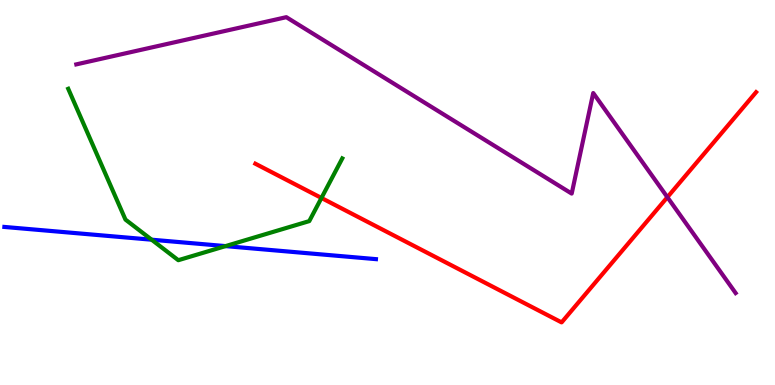[{'lines': ['blue', 'red'], 'intersections': []}, {'lines': ['green', 'red'], 'intersections': [{'x': 4.15, 'y': 4.86}]}, {'lines': ['purple', 'red'], 'intersections': [{'x': 8.61, 'y': 4.88}]}, {'lines': ['blue', 'green'], 'intersections': [{'x': 1.96, 'y': 3.77}, {'x': 2.91, 'y': 3.61}]}, {'lines': ['blue', 'purple'], 'intersections': []}, {'lines': ['green', 'purple'], 'intersections': []}]